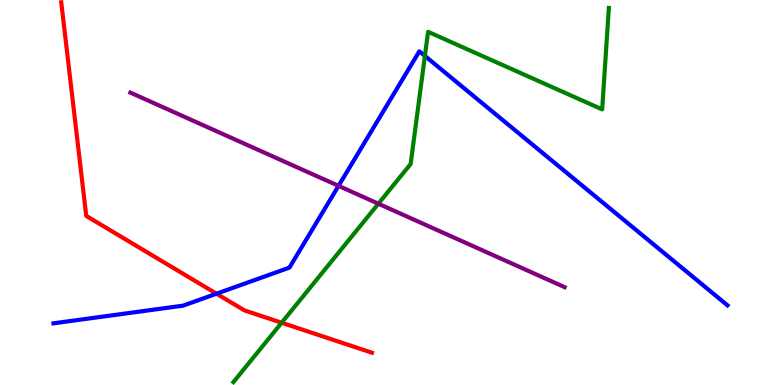[{'lines': ['blue', 'red'], 'intersections': [{'x': 2.79, 'y': 2.37}]}, {'lines': ['green', 'red'], 'intersections': [{'x': 3.63, 'y': 1.62}]}, {'lines': ['purple', 'red'], 'intersections': []}, {'lines': ['blue', 'green'], 'intersections': [{'x': 5.48, 'y': 8.55}]}, {'lines': ['blue', 'purple'], 'intersections': [{'x': 4.37, 'y': 5.17}]}, {'lines': ['green', 'purple'], 'intersections': [{'x': 4.88, 'y': 4.71}]}]